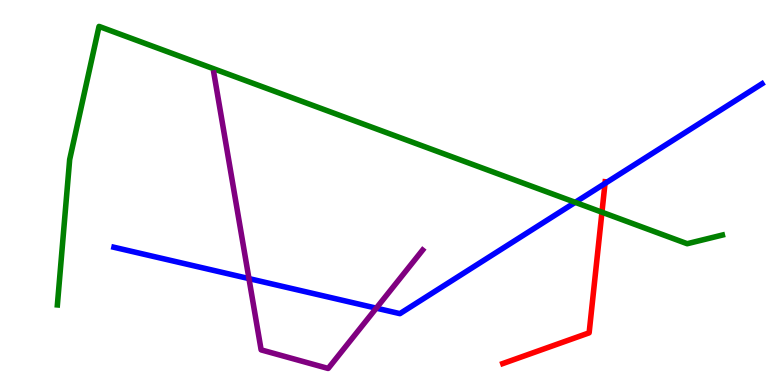[{'lines': ['blue', 'red'], 'intersections': [{'x': 7.81, 'y': 5.24}]}, {'lines': ['green', 'red'], 'intersections': [{'x': 7.77, 'y': 4.49}]}, {'lines': ['purple', 'red'], 'intersections': []}, {'lines': ['blue', 'green'], 'intersections': [{'x': 7.42, 'y': 4.74}]}, {'lines': ['blue', 'purple'], 'intersections': [{'x': 3.21, 'y': 2.76}, {'x': 4.86, 'y': 2.0}]}, {'lines': ['green', 'purple'], 'intersections': []}]